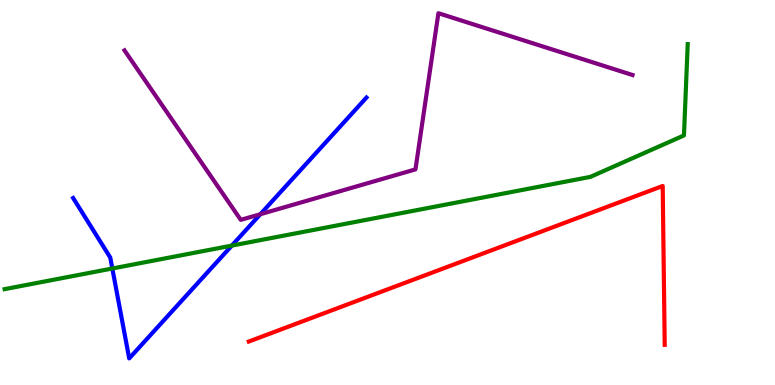[{'lines': ['blue', 'red'], 'intersections': []}, {'lines': ['green', 'red'], 'intersections': []}, {'lines': ['purple', 'red'], 'intersections': []}, {'lines': ['blue', 'green'], 'intersections': [{'x': 1.45, 'y': 3.03}, {'x': 2.99, 'y': 3.62}]}, {'lines': ['blue', 'purple'], 'intersections': [{'x': 3.36, 'y': 4.44}]}, {'lines': ['green', 'purple'], 'intersections': []}]